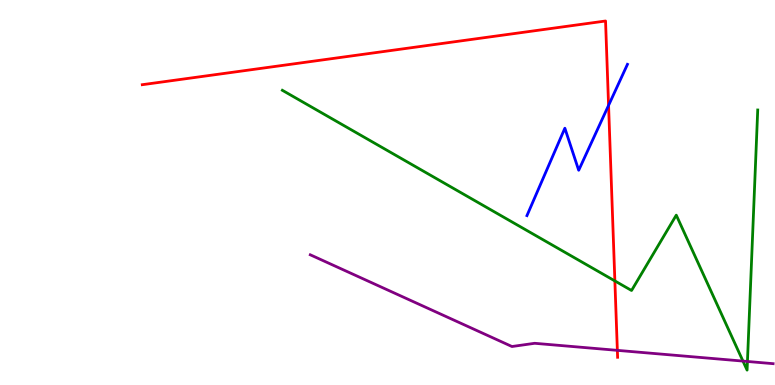[{'lines': ['blue', 'red'], 'intersections': [{'x': 7.85, 'y': 7.26}]}, {'lines': ['green', 'red'], 'intersections': [{'x': 7.93, 'y': 2.7}]}, {'lines': ['purple', 'red'], 'intersections': [{'x': 7.97, 'y': 0.9}]}, {'lines': ['blue', 'green'], 'intersections': []}, {'lines': ['blue', 'purple'], 'intersections': []}, {'lines': ['green', 'purple'], 'intersections': [{'x': 9.59, 'y': 0.621}, {'x': 9.64, 'y': 0.611}]}]